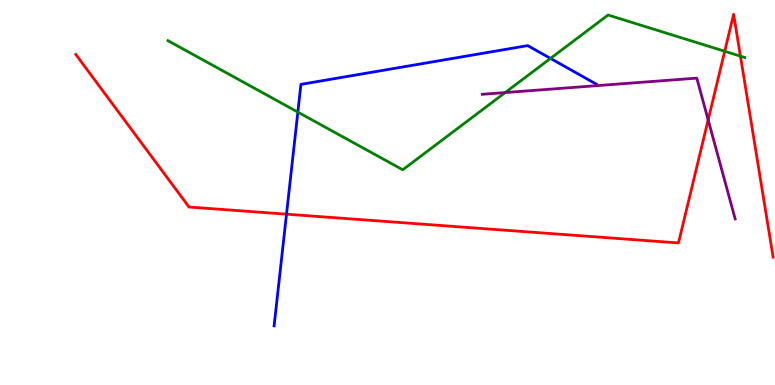[{'lines': ['blue', 'red'], 'intersections': [{'x': 3.7, 'y': 4.44}]}, {'lines': ['green', 'red'], 'intersections': [{'x': 9.35, 'y': 8.67}, {'x': 9.55, 'y': 8.54}]}, {'lines': ['purple', 'red'], 'intersections': [{'x': 9.14, 'y': 6.89}]}, {'lines': ['blue', 'green'], 'intersections': [{'x': 3.84, 'y': 7.09}, {'x': 7.1, 'y': 8.48}]}, {'lines': ['blue', 'purple'], 'intersections': []}, {'lines': ['green', 'purple'], 'intersections': [{'x': 6.52, 'y': 7.6}]}]